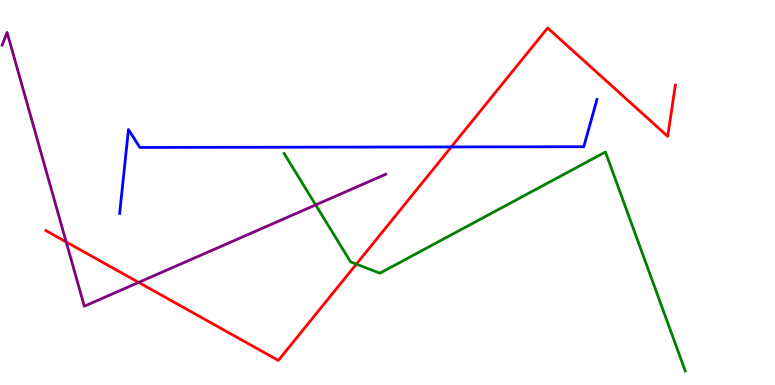[{'lines': ['blue', 'red'], 'intersections': [{'x': 5.82, 'y': 6.18}]}, {'lines': ['green', 'red'], 'intersections': [{'x': 4.6, 'y': 3.14}]}, {'lines': ['purple', 'red'], 'intersections': [{'x': 0.854, 'y': 3.72}, {'x': 1.79, 'y': 2.66}]}, {'lines': ['blue', 'green'], 'intersections': []}, {'lines': ['blue', 'purple'], 'intersections': []}, {'lines': ['green', 'purple'], 'intersections': [{'x': 4.07, 'y': 4.68}]}]